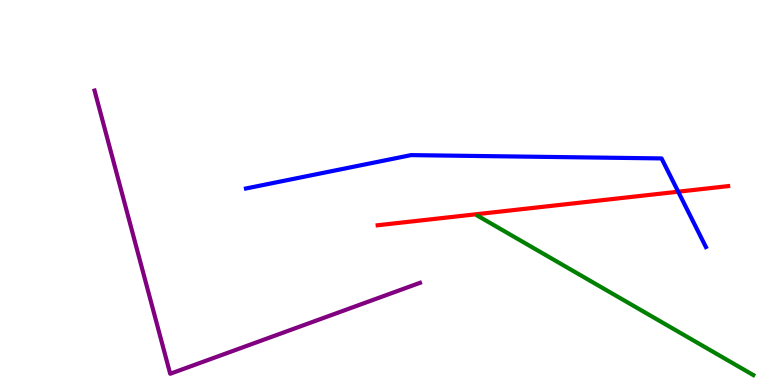[{'lines': ['blue', 'red'], 'intersections': [{'x': 8.75, 'y': 5.02}]}, {'lines': ['green', 'red'], 'intersections': []}, {'lines': ['purple', 'red'], 'intersections': []}, {'lines': ['blue', 'green'], 'intersections': []}, {'lines': ['blue', 'purple'], 'intersections': []}, {'lines': ['green', 'purple'], 'intersections': []}]